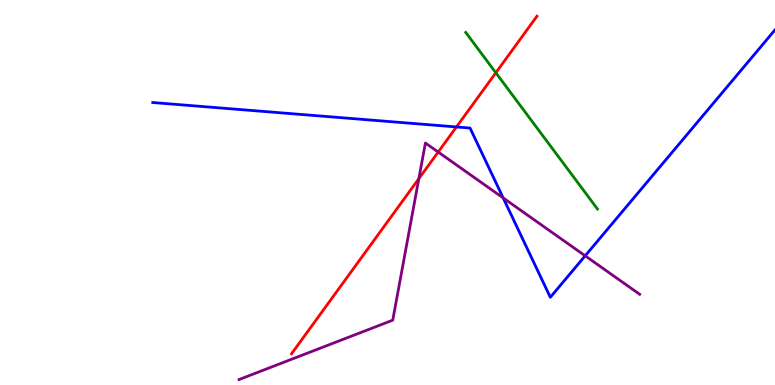[{'lines': ['blue', 'red'], 'intersections': [{'x': 5.89, 'y': 6.7}]}, {'lines': ['green', 'red'], 'intersections': [{'x': 6.4, 'y': 8.11}]}, {'lines': ['purple', 'red'], 'intersections': [{'x': 5.4, 'y': 5.36}, {'x': 5.65, 'y': 6.05}]}, {'lines': ['blue', 'green'], 'intersections': []}, {'lines': ['blue', 'purple'], 'intersections': [{'x': 6.49, 'y': 4.86}, {'x': 7.55, 'y': 3.36}]}, {'lines': ['green', 'purple'], 'intersections': []}]